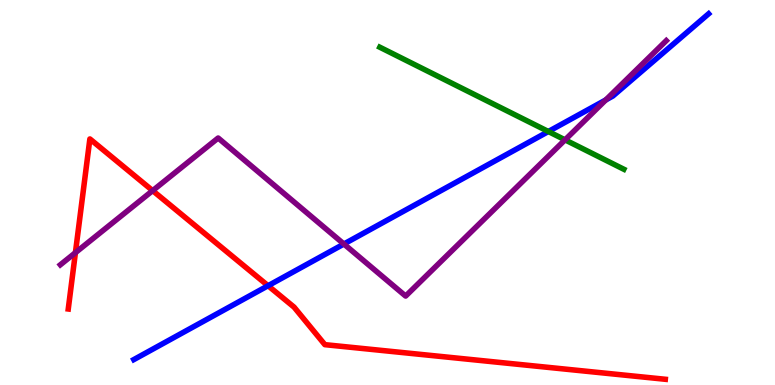[{'lines': ['blue', 'red'], 'intersections': [{'x': 3.46, 'y': 2.58}]}, {'lines': ['green', 'red'], 'intersections': []}, {'lines': ['purple', 'red'], 'intersections': [{'x': 0.973, 'y': 3.44}, {'x': 1.97, 'y': 5.05}]}, {'lines': ['blue', 'green'], 'intersections': [{'x': 7.08, 'y': 6.58}]}, {'lines': ['blue', 'purple'], 'intersections': [{'x': 4.44, 'y': 3.66}, {'x': 7.82, 'y': 7.4}]}, {'lines': ['green', 'purple'], 'intersections': [{'x': 7.29, 'y': 6.37}]}]